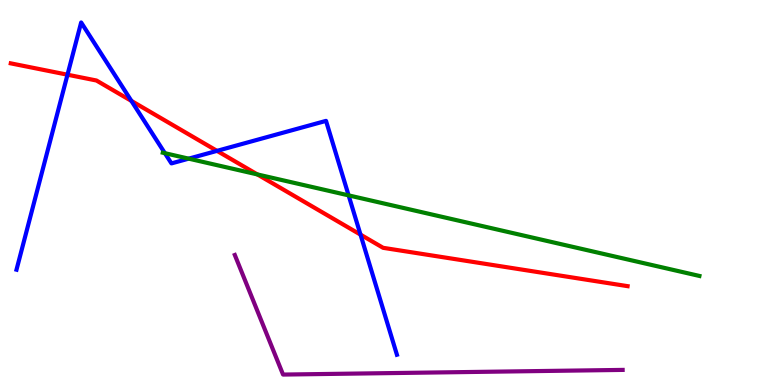[{'lines': ['blue', 'red'], 'intersections': [{'x': 0.871, 'y': 8.06}, {'x': 1.7, 'y': 7.38}, {'x': 2.8, 'y': 6.08}, {'x': 4.65, 'y': 3.91}]}, {'lines': ['green', 'red'], 'intersections': [{'x': 3.32, 'y': 5.47}]}, {'lines': ['purple', 'red'], 'intersections': []}, {'lines': ['blue', 'green'], 'intersections': [{'x': 2.13, 'y': 6.02}, {'x': 2.43, 'y': 5.88}, {'x': 4.5, 'y': 4.93}]}, {'lines': ['blue', 'purple'], 'intersections': []}, {'lines': ['green', 'purple'], 'intersections': []}]